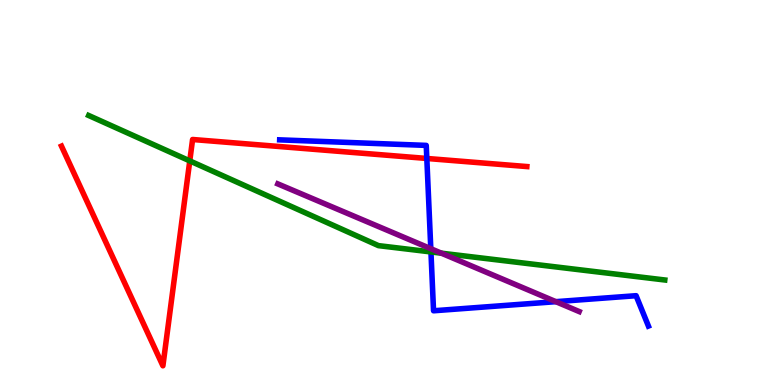[{'lines': ['blue', 'red'], 'intersections': [{'x': 5.51, 'y': 5.88}]}, {'lines': ['green', 'red'], 'intersections': [{'x': 2.45, 'y': 5.82}]}, {'lines': ['purple', 'red'], 'intersections': []}, {'lines': ['blue', 'green'], 'intersections': [{'x': 5.56, 'y': 3.46}]}, {'lines': ['blue', 'purple'], 'intersections': [{'x': 5.56, 'y': 3.54}, {'x': 7.17, 'y': 2.16}]}, {'lines': ['green', 'purple'], 'intersections': [{'x': 5.7, 'y': 3.42}]}]